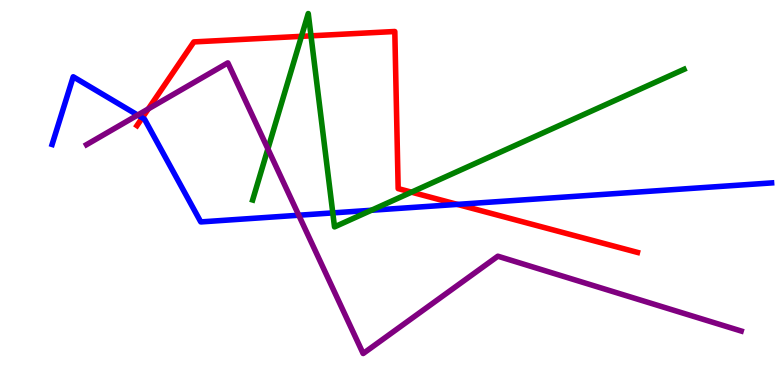[{'lines': ['blue', 'red'], 'intersections': [{'x': 1.84, 'y': 6.94}, {'x': 5.9, 'y': 4.69}]}, {'lines': ['green', 'red'], 'intersections': [{'x': 3.89, 'y': 9.06}, {'x': 4.01, 'y': 9.07}, {'x': 5.31, 'y': 5.01}]}, {'lines': ['purple', 'red'], 'intersections': [{'x': 1.91, 'y': 7.17}]}, {'lines': ['blue', 'green'], 'intersections': [{'x': 4.29, 'y': 4.47}, {'x': 4.79, 'y': 4.54}]}, {'lines': ['blue', 'purple'], 'intersections': [{'x': 1.78, 'y': 7.01}, {'x': 3.85, 'y': 4.41}]}, {'lines': ['green', 'purple'], 'intersections': [{'x': 3.46, 'y': 6.13}]}]